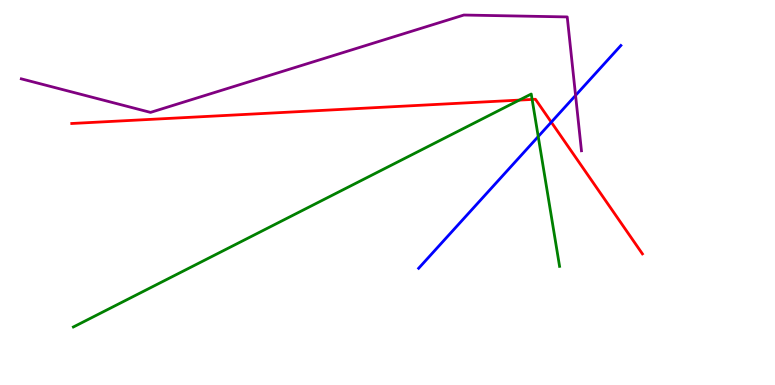[{'lines': ['blue', 'red'], 'intersections': [{'x': 7.11, 'y': 6.83}]}, {'lines': ['green', 'red'], 'intersections': [{'x': 6.7, 'y': 7.4}, {'x': 6.87, 'y': 7.42}]}, {'lines': ['purple', 'red'], 'intersections': []}, {'lines': ['blue', 'green'], 'intersections': [{'x': 6.94, 'y': 6.45}]}, {'lines': ['blue', 'purple'], 'intersections': [{'x': 7.43, 'y': 7.52}]}, {'lines': ['green', 'purple'], 'intersections': []}]